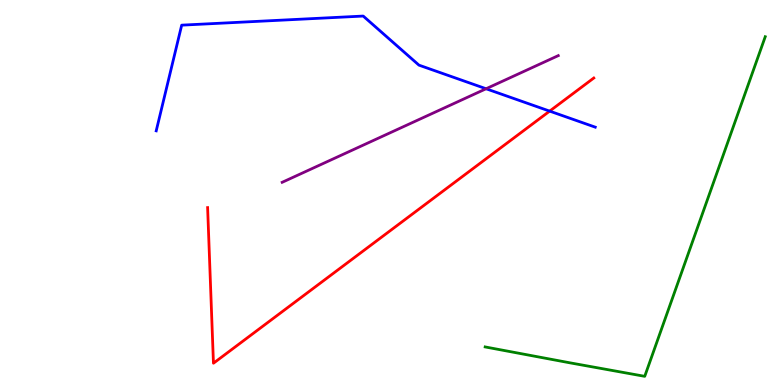[{'lines': ['blue', 'red'], 'intersections': [{'x': 7.09, 'y': 7.11}]}, {'lines': ['green', 'red'], 'intersections': []}, {'lines': ['purple', 'red'], 'intersections': []}, {'lines': ['blue', 'green'], 'intersections': []}, {'lines': ['blue', 'purple'], 'intersections': [{'x': 6.27, 'y': 7.69}]}, {'lines': ['green', 'purple'], 'intersections': []}]